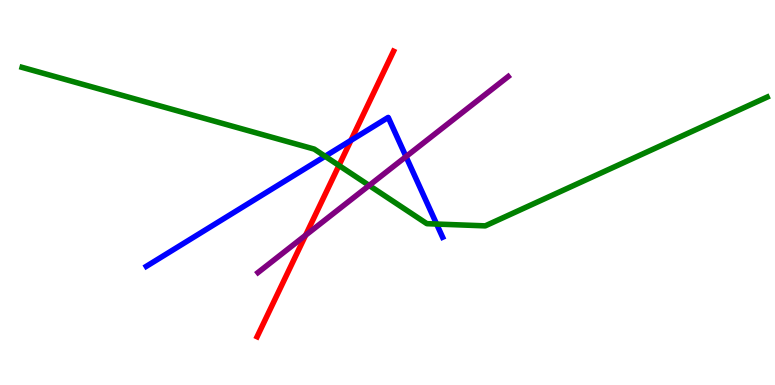[{'lines': ['blue', 'red'], 'intersections': [{'x': 4.53, 'y': 6.35}]}, {'lines': ['green', 'red'], 'intersections': [{'x': 4.37, 'y': 5.7}]}, {'lines': ['purple', 'red'], 'intersections': [{'x': 3.94, 'y': 3.89}]}, {'lines': ['blue', 'green'], 'intersections': [{'x': 4.19, 'y': 5.94}, {'x': 5.63, 'y': 4.18}]}, {'lines': ['blue', 'purple'], 'intersections': [{'x': 5.24, 'y': 5.93}]}, {'lines': ['green', 'purple'], 'intersections': [{'x': 4.76, 'y': 5.18}]}]